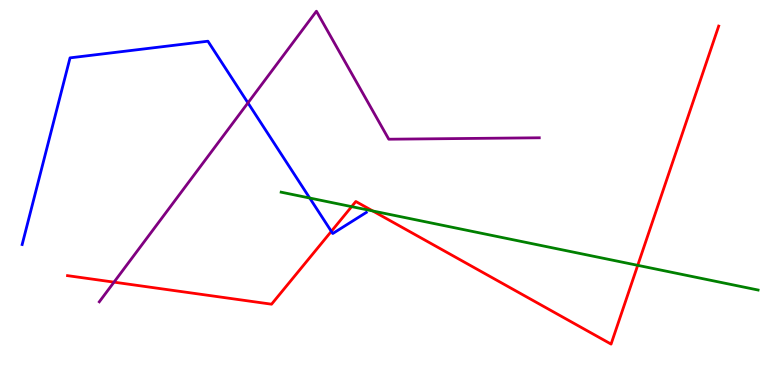[{'lines': ['blue', 'red'], 'intersections': [{'x': 4.28, 'y': 3.99}]}, {'lines': ['green', 'red'], 'intersections': [{'x': 4.54, 'y': 4.63}, {'x': 4.81, 'y': 4.52}, {'x': 8.23, 'y': 3.11}]}, {'lines': ['purple', 'red'], 'intersections': [{'x': 1.47, 'y': 2.67}]}, {'lines': ['blue', 'green'], 'intersections': [{'x': 4.0, 'y': 4.86}]}, {'lines': ['blue', 'purple'], 'intersections': [{'x': 3.2, 'y': 7.33}]}, {'lines': ['green', 'purple'], 'intersections': []}]